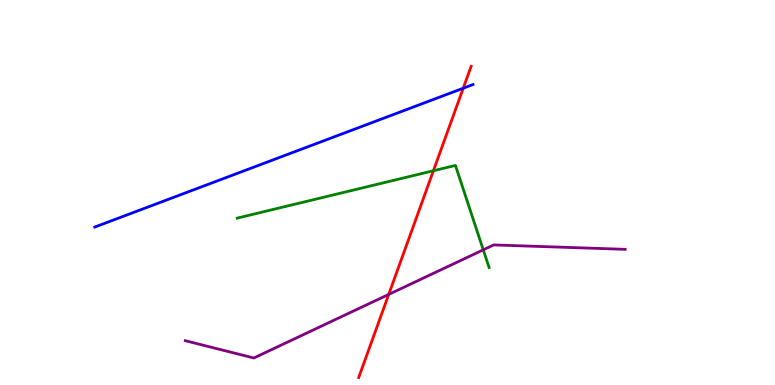[{'lines': ['blue', 'red'], 'intersections': [{'x': 5.98, 'y': 7.71}]}, {'lines': ['green', 'red'], 'intersections': [{'x': 5.59, 'y': 5.56}]}, {'lines': ['purple', 'red'], 'intersections': [{'x': 5.02, 'y': 2.35}]}, {'lines': ['blue', 'green'], 'intersections': []}, {'lines': ['blue', 'purple'], 'intersections': []}, {'lines': ['green', 'purple'], 'intersections': [{'x': 6.24, 'y': 3.51}]}]